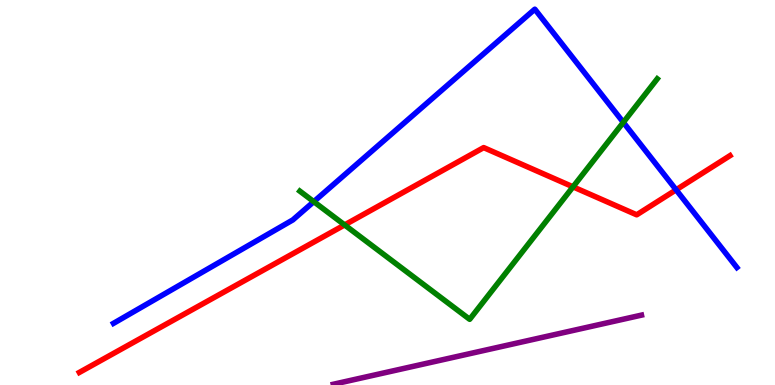[{'lines': ['blue', 'red'], 'intersections': [{'x': 8.72, 'y': 5.07}]}, {'lines': ['green', 'red'], 'intersections': [{'x': 4.45, 'y': 4.16}, {'x': 7.39, 'y': 5.15}]}, {'lines': ['purple', 'red'], 'intersections': []}, {'lines': ['blue', 'green'], 'intersections': [{'x': 4.05, 'y': 4.76}, {'x': 8.04, 'y': 6.82}]}, {'lines': ['blue', 'purple'], 'intersections': []}, {'lines': ['green', 'purple'], 'intersections': []}]